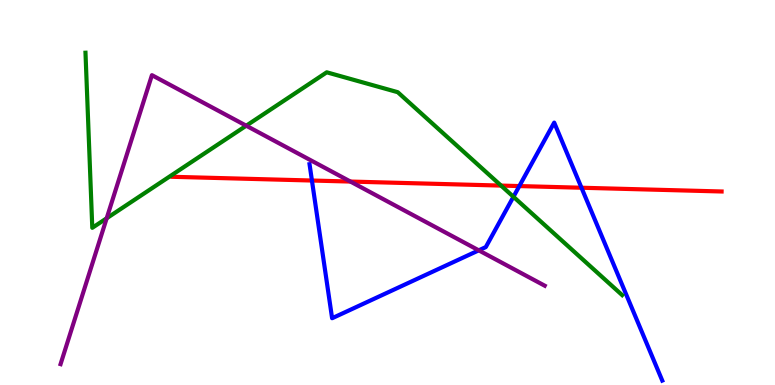[{'lines': ['blue', 'red'], 'intersections': [{'x': 4.02, 'y': 5.31}, {'x': 6.7, 'y': 5.17}, {'x': 7.5, 'y': 5.12}]}, {'lines': ['green', 'red'], 'intersections': [{'x': 6.47, 'y': 5.18}]}, {'lines': ['purple', 'red'], 'intersections': [{'x': 4.52, 'y': 5.28}]}, {'lines': ['blue', 'green'], 'intersections': [{'x': 6.62, 'y': 4.89}]}, {'lines': ['blue', 'purple'], 'intersections': [{'x': 6.18, 'y': 3.5}]}, {'lines': ['green', 'purple'], 'intersections': [{'x': 1.38, 'y': 4.33}, {'x': 3.18, 'y': 6.73}]}]